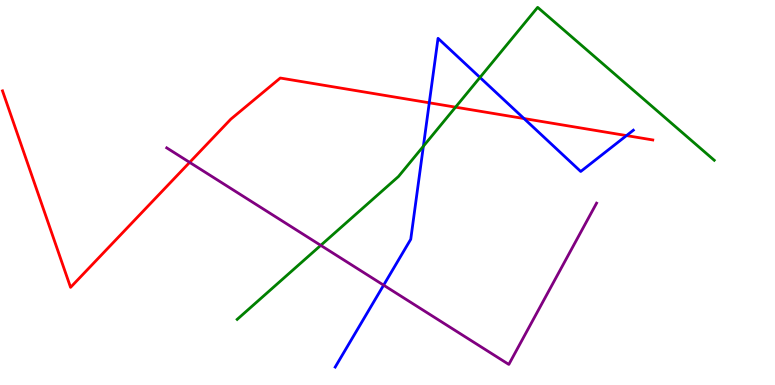[{'lines': ['blue', 'red'], 'intersections': [{'x': 5.54, 'y': 7.33}, {'x': 6.76, 'y': 6.92}, {'x': 8.08, 'y': 6.48}]}, {'lines': ['green', 'red'], 'intersections': [{'x': 5.88, 'y': 7.22}]}, {'lines': ['purple', 'red'], 'intersections': [{'x': 2.45, 'y': 5.78}]}, {'lines': ['blue', 'green'], 'intersections': [{'x': 5.46, 'y': 6.2}, {'x': 6.19, 'y': 7.99}]}, {'lines': ['blue', 'purple'], 'intersections': [{'x': 4.95, 'y': 2.59}]}, {'lines': ['green', 'purple'], 'intersections': [{'x': 4.14, 'y': 3.63}]}]